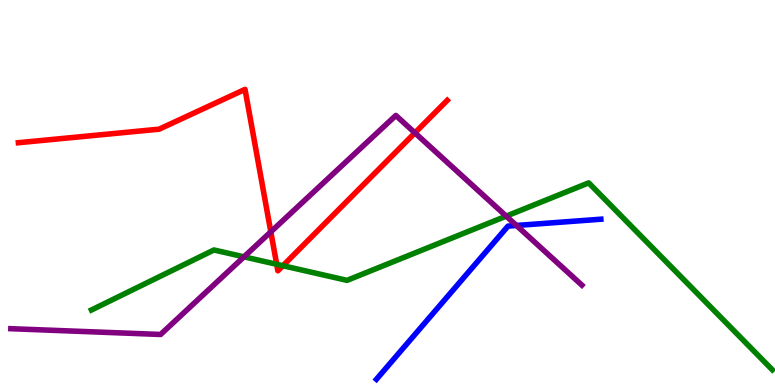[{'lines': ['blue', 'red'], 'intersections': []}, {'lines': ['green', 'red'], 'intersections': [{'x': 3.57, 'y': 3.14}, {'x': 3.65, 'y': 3.1}]}, {'lines': ['purple', 'red'], 'intersections': [{'x': 3.49, 'y': 3.98}, {'x': 5.35, 'y': 6.55}]}, {'lines': ['blue', 'green'], 'intersections': []}, {'lines': ['blue', 'purple'], 'intersections': [{'x': 6.66, 'y': 4.14}]}, {'lines': ['green', 'purple'], 'intersections': [{'x': 3.15, 'y': 3.33}, {'x': 6.53, 'y': 4.39}]}]